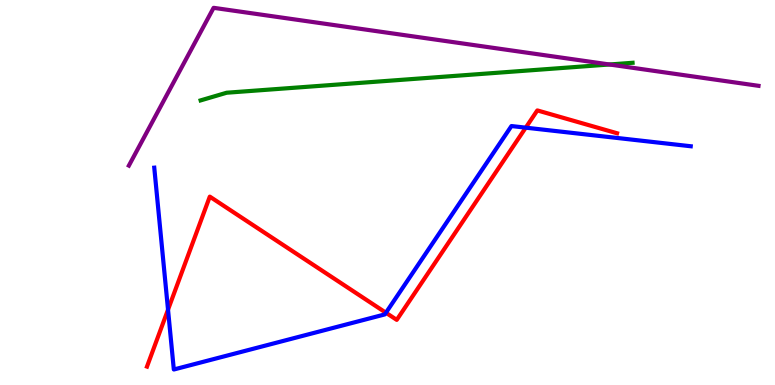[{'lines': ['blue', 'red'], 'intersections': [{'x': 2.17, 'y': 1.96}, {'x': 4.98, 'y': 1.88}, {'x': 6.78, 'y': 6.68}]}, {'lines': ['green', 'red'], 'intersections': []}, {'lines': ['purple', 'red'], 'intersections': []}, {'lines': ['blue', 'green'], 'intersections': []}, {'lines': ['blue', 'purple'], 'intersections': []}, {'lines': ['green', 'purple'], 'intersections': [{'x': 7.86, 'y': 8.33}]}]